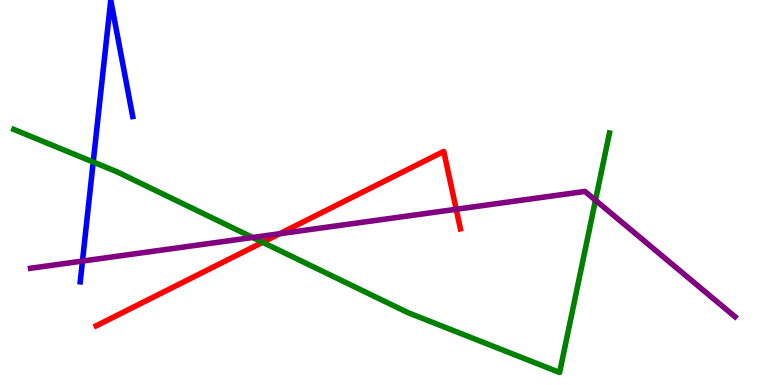[{'lines': ['blue', 'red'], 'intersections': []}, {'lines': ['green', 'red'], 'intersections': [{'x': 3.39, 'y': 3.71}]}, {'lines': ['purple', 'red'], 'intersections': [{'x': 3.61, 'y': 3.93}, {'x': 5.89, 'y': 4.56}]}, {'lines': ['blue', 'green'], 'intersections': [{'x': 1.2, 'y': 5.79}]}, {'lines': ['blue', 'purple'], 'intersections': [{'x': 1.06, 'y': 3.22}]}, {'lines': ['green', 'purple'], 'intersections': [{'x': 3.26, 'y': 3.83}, {'x': 7.68, 'y': 4.8}]}]